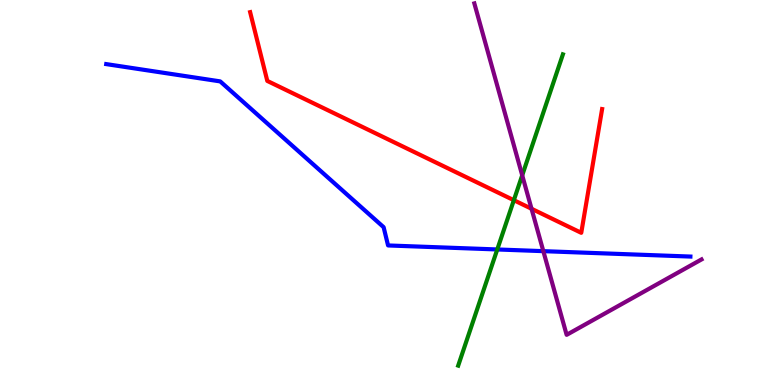[{'lines': ['blue', 'red'], 'intersections': []}, {'lines': ['green', 'red'], 'intersections': [{'x': 6.63, 'y': 4.8}]}, {'lines': ['purple', 'red'], 'intersections': [{'x': 6.86, 'y': 4.58}]}, {'lines': ['blue', 'green'], 'intersections': [{'x': 6.42, 'y': 3.52}]}, {'lines': ['blue', 'purple'], 'intersections': [{'x': 7.01, 'y': 3.48}]}, {'lines': ['green', 'purple'], 'intersections': [{'x': 6.74, 'y': 5.45}]}]